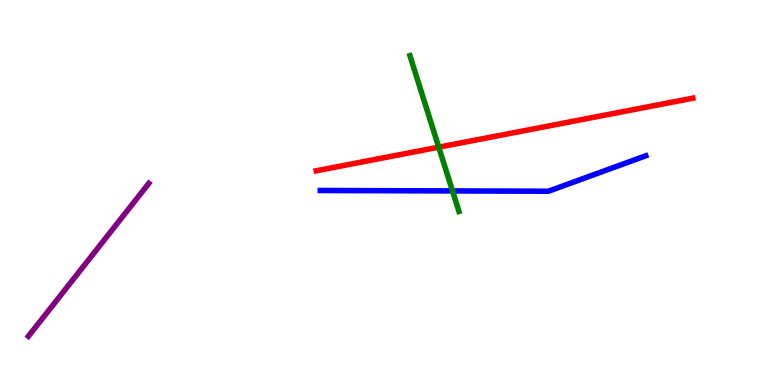[{'lines': ['blue', 'red'], 'intersections': []}, {'lines': ['green', 'red'], 'intersections': [{'x': 5.66, 'y': 6.18}]}, {'lines': ['purple', 'red'], 'intersections': []}, {'lines': ['blue', 'green'], 'intersections': [{'x': 5.84, 'y': 5.04}]}, {'lines': ['blue', 'purple'], 'intersections': []}, {'lines': ['green', 'purple'], 'intersections': []}]